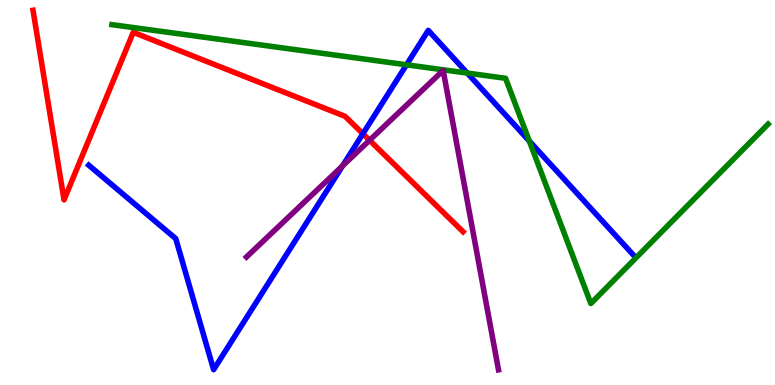[{'lines': ['blue', 'red'], 'intersections': [{'x': 4.68, 'y': 6.53}]}, {'lines': ['green', 'red'], 'intersections': []}, {'lines': ['purple', 'red'], 'intersections': [{'x': 4.77, 'y': 6.36}]}, {'lines': ['blue', 'green'], 'intersections': [{'x': 5.25, 'y': 8.32}, {'x': 6.03, 'y': 8.1}, {'x': 6.83, 'y': 6.34}]}, {'lines': ['blue', 'purple'], 'intersections': [{'x': 4.42, 'y': 5.69}]}, {'lines': ['green', 'purple'], 'intersections': []}]